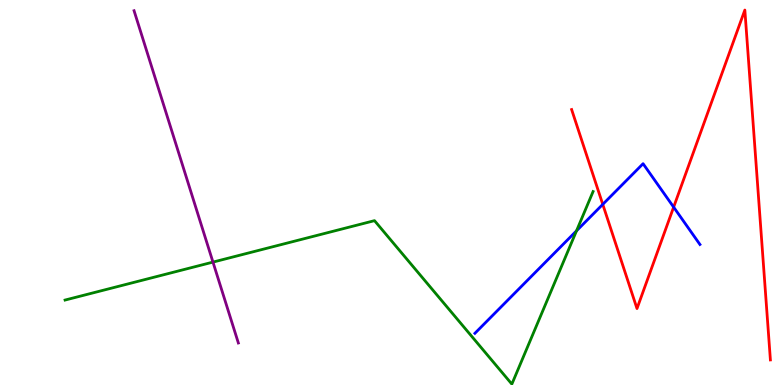[{'lines': ['blue', 'red'], 'intersections': [{'x': 7.78, 'y': 4.69}, {'x': 8.69, 'y': 4.62}]}, {'lines': ['green', 'red'], 'intersections': []}, {'lines': ['purple', 'red'], 'intersections': []}, {'lines': ['blue', 'green'], 'intersections': [{'x': 7.44, 'y': 4.0}]}, {'lines': ['blue', 'purple'], 'intersections': []}, {'lines': ['green', 'purple'], 'intersections': [{'x': 2.75, 'y': 3.19}]}]